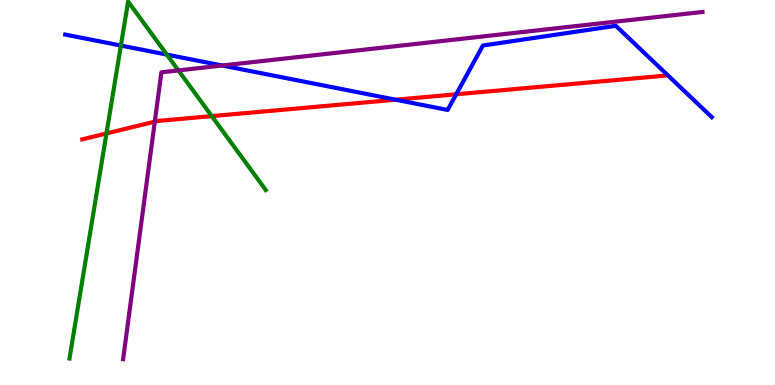[{'lines': ['blue', 'red'], 'intersections': [{'x': 5.11, 'y': 7.41}, {'x': 5.89, 'y': 7.55}]}, {'lines': ['green', 'red'], 'intersections': [{'x': 1.37, 'y': 6.53}, {'x': 2.73, 'y': 6.98}]}, {'lines': ['purple', 'red'], 'intersections': [{'x': 2.0, 'y': 6.84}]}, {'lines': ['blue', 'green'], 'intersections': [{'x': 1.56, 'y': 8.82}, {'x': 2.15, 'y': 8.58}]}, {'lines': ['blue', 'purple'], 'intersections': [{'x': 2.87, 'y': 8.3}]}, {'lines': ['green', 'purple'], 'intersections': [{'x': 2.3, 'y': 8.17}]}]